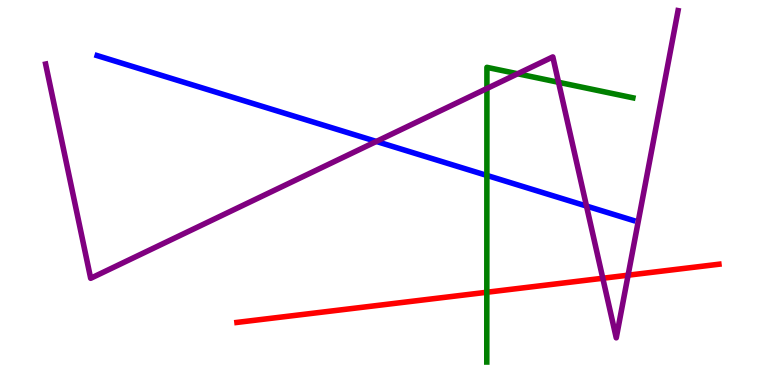[{'lines': ['blue', 'red'], 'intersections': []}, {'lines': ['green', 'red'], 'intersections': [{'x': 6.28, 'y': 2.41}]}, {'lines': ['purple', 'red'], 'intersections': [{'x': 7.78, 'y': 2.77}, {'x': 8.1, 'y': 2.85}]}, {'lines': ['blue', 'green'], 'intersections': [{'x': 6.28, 'y': 5.44}]}, {'lines': ['blue', 'purple'], 'intersections': [{'x': 4.86, 'y': 6.33}, {'x': 7.57, 'y': 4.65}]}, {'lines': ['green', 'purple'], 'intersections': [{'x': 6.28, 'y': 7.7}, {'x': 6.68, 'y': 8.08}, {'x': 7.21, 'y': 7.86}]}]